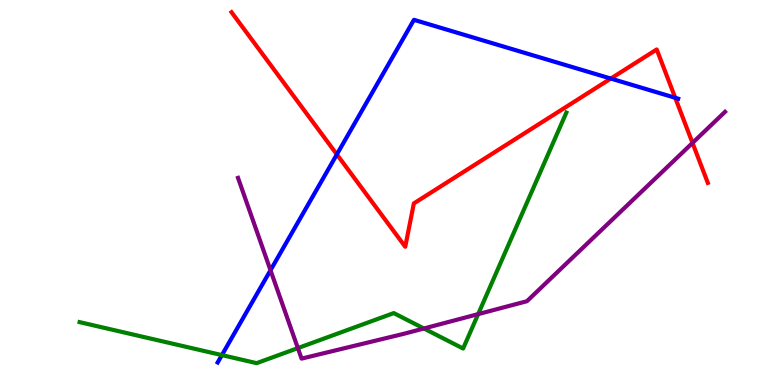[{'lines': ['blue', 'red'], 'intersections': [{'x': 4.35, 'y': 5.99}, {'x': 7.88, 'y': 7.96}, {'x': 8.71, 'y': 7.46}]}, {'lines': ['green', 'red'], 'intersections': []}, {'lines': ['purple', 'red'], 'intersections': [{'x': 8.94, 'y': 6.29}]}, {'lines': ['blue', 'green'], 'intersections': [{'x': 2.86, 'y': 0.776}]}, {'lines': ['blue', 'purple'], 'intersections': [{'x': 3.49, 'y': 2.98}]}, {'lines': ['green', 'purple'], 'intersections': [{'x': 3.84, 'y': 0.958}, {'x': 5.47, 'y': 1.47}, {'x': 6.17, 'y': 1.84}]}]